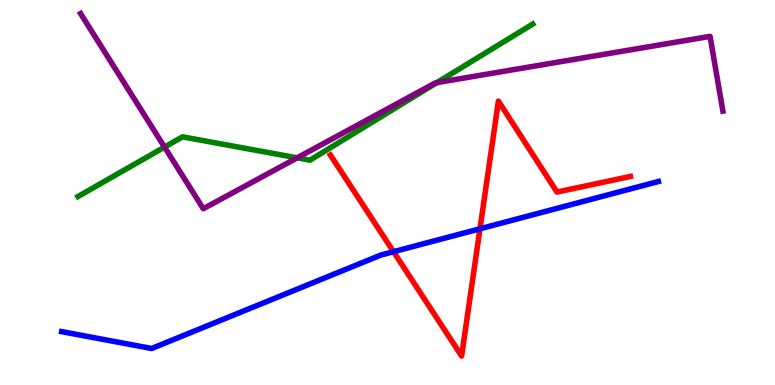[{'lines': ['blue', 'red'], 'intersections': [{'x': 5.08, 'y': 3.46}, {'x': 6.19, 'y': 4.06}]}, {'lines': ['green', 'red'], 'intersections': []}, {'lines': ['purple', 'red'], 'intersections': []}, {'lines': ['blue', 'green'], 'intersections': []}, {'lines': ['blue', 'purple'], 'intersections': []}, {'lines': ['green', 'purple'], 'intersections': [{'x': 2.12, 'y': 6.18}, {'x': 3.83, 'y': 5.9}, {'x': 5.64, 'y': 7.85}]}]